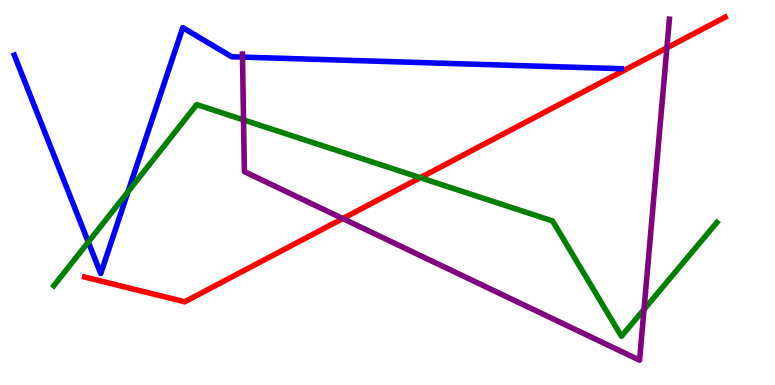[{'lines': ['blue', 'red'], 'intersections': []}, {'lines': ['green', 'red'], 'intersections': [{'x': 5.42, 'y': 5.38}]}, {'lines': ['purple', 'red'], 'intersections': [{'x': 4.42, 'y': 4.32}, {'x': 8.61, 'y': 8.76}]}, {'lines': ['blue', 'green'], 'intersections': [{'x': 1.14, 'y': 3.71}, {'x': 1.65, 'y': 5.02}]}, {'lines': ['blue', 'purple'], 'intersections': [{'x': 3.13, 'y': 8.52}]}, {'lines': ['green', 'purple'], 'intersections': [{'x': 3.14, 'y': 6.89}, {'x': 8.31, 'y': 1.96}]}]